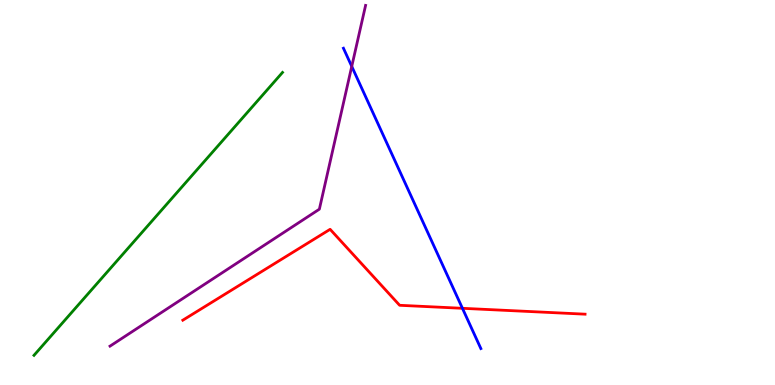[{'lines': ['blue', 'red'], 'intersections': [{'x': 5.97, 'y': 1.99}]}, {'lines': ['green', 'red'], 'intersections': []}, {'lines': ['purple', 'red'], 'intersections': []}, {'lines': ['blue', 'green'], 'intersections': []}, {'lines': ['blue', 'purple'], 'intersections': [{'x': 4.54, 'y': 8.28}]}, {'lines': ['green', 'purple'], 'intersections': []}]